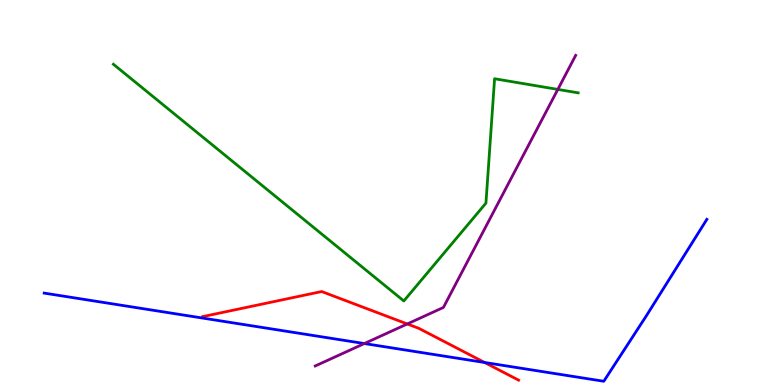[{'lines': ['blue', 'red'], 'intersections': [{'x': 6.25, 'y': 0.585}]}, {'lines': ['green', 'red'], 'intersections': []}, {'lines': ['purple', 'red'], 'intersections': [{'x': 5.25, 'y': 1.59}]}, {'lines': ['blue', 'green'], 'intersections': []}, {'lines': ['blue', 'purple'], 'intersections': [{'x': 4.7, 'y': 1.08}]}, {'lines': ['green', 'purple'], 'intersections': [{'x': 7.2, 'y': 7.68}]}]